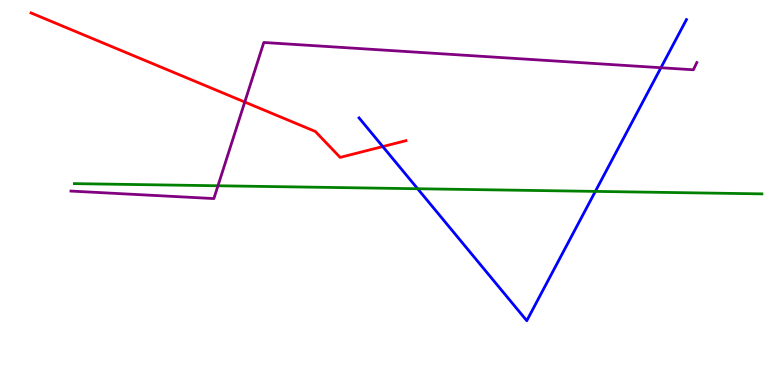[{'lines': ['blue', 'red'], 'intersections': [{'x': 4.94, 'y': 6.19}]}, {'lines': ['green', 'red'], 'intersections': []}, {'lines': ['purple', 'red'], 'intersections': [{'x': 3.16, 'y': 7.35}]}, {'lines': ['blue', 'green'], 'intersections': [{'x': 5.39, 'y': 5.1}, {'x': 7.68, 'y': 5.03}]}, {'lines': ['blue', 'purple'], 'intersections': [{'x': 8.53, 'y': 8.24}]}, {'lines': ['green', 'purple'], 'intersections': [{'x': 2.81, 'y': 5.17}]}]